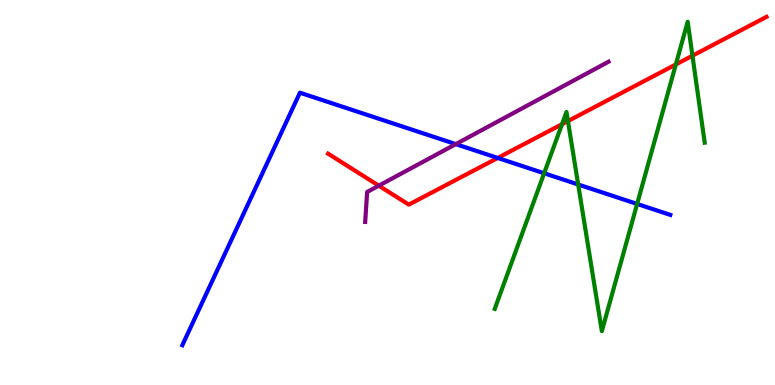[{'lines': ['blue', 'red'], 'intersections': [{'x': 6.42, 'y': 5.9}]}, {'lines': ['green', 'red'], 'intersections': [{'x': 7.25, 'y': 6.77}, {'x': 7.33, 'y': 6.85}, {'x': 8.72, 'y': 8.33}, {'x': 8.93, 'y': 8.55}]}, {'lines': ['purple', 'red'], 'intersections': [{'x': 4.89, 'y': 5.18}]}, {'lines': ['blue', 'green'], 'intersections': [{'x': 7.02, 'y': 5.5}, {'x': 7.46, 'y': 5.21}, {'x': 8.22, 'y': 4.7}]}, {'lines': ['blue', 'purple'], 'intersections': [{'x': 5.88, 'y': 6.26}]}, {'lines': ['green', 'purple'], 'intersections': []}]